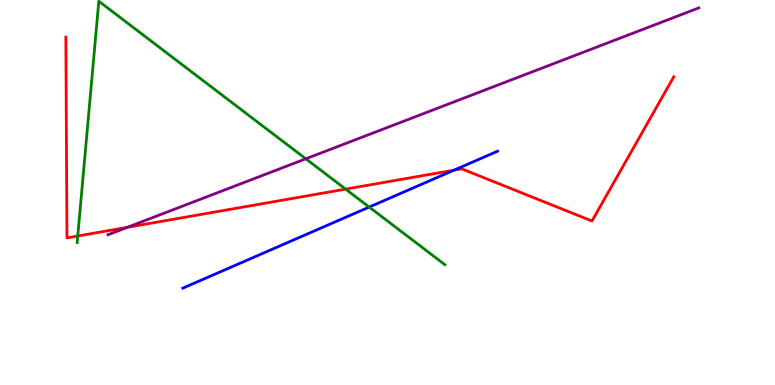[{'lines': ['blue', 'red'], 'intersections': [{'x': 5.86, 'y': 5.58}]}, {'lines': ['green', 'red'], 'intersections': [{'x': 1.0, 'y': 3.87}, {'x': 4.46, 'y': 5.09}]}, {'lines': ['purple', 'red'], 'intersections': [{'x': 1.64, 'y': 4.1}]}, {'lines': ['blue', 'green'], 'intersections': [{'x': 4.76, 'y': 4.62}]}, {'lines': ['blue', 'purple'], 'intersections': []}, {'lines': ['green', 'purple'], 'intersections': [{'x': 3.95, 'y': 5.88}]}]